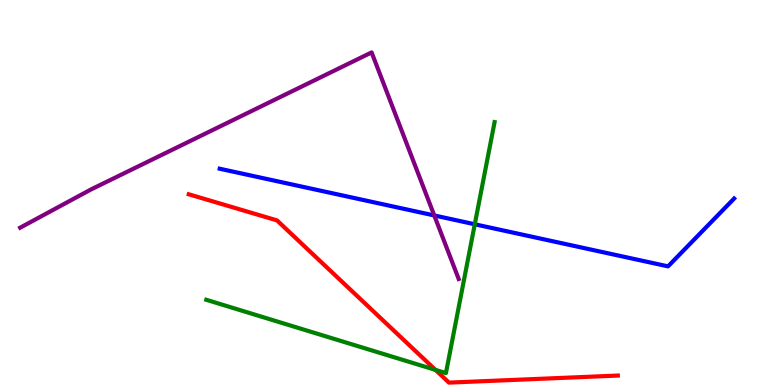[{'lines': ['blue', 'red'], 'intersections': []}, {'lines': ['green', 'red'], 'intersections': [{'x': 5.62, 'y': 0.392}]}, {'lines': ['purple', 'red'], 'intersections': []}, {'lines': ['blue', 'green'], 'intersections': [{'x': 6.13, 'y': 4.17}]}, {'lines': ['blue', 'purple'], 'intersections': [{'x': 5.6, 'y': 4.4}]}, {'lines': ['green', 'purple'], 'intersections': []}]